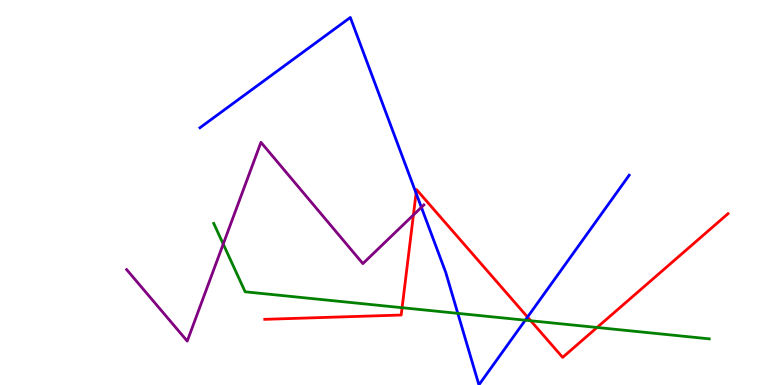[{'lines': ['blue', 'red'], 'intersections': [{'x': 5.37, 'y': 4.98}, {'x': 6.81, 'y': 1.76}]}, {'lines': ['green', 'red'], 'intersections': [{'x': 5.19, 'y': 2.01}, {'x': 6.85, 'y': 1.67}, {'x': 7.7, 'y': 1.49}]}, {'lines': ['purple', 'red'], 'intersections': [{'x': 5.33, 'y': 4.42}]}, {'lines': ['blue', 'green'], 'intersections': [{'x': 5.91, 'y': 1.86}, {'x': 6.78, 'y': 1.68}]}, {'lines': ['blue', 'purple'], 'intersections': [{'x': 5.44, 'y': 4.62}]}, {'lines': ['green', 'purple'], 'intersections': [{'x': 2.88, 'y': 3.66}]}]